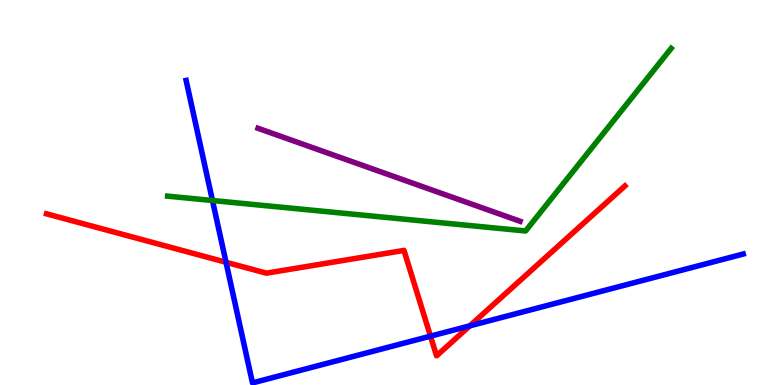[{'lines': ['blue', 'red'], 'intersections': [{'x': 2.92, 'y': 3.19}, {'x': 5.55, 'y': 1.27}, {'x': 6.06, 'y': 1.54}]}, {'lines': ['green', 'red'], 'intersections': []}, {'lines': ['purple', 'red'], 'intersections': []}, {'lines': ['blue', 'green'], 'intersections': [{'x': 2.74, 'y': 4.79}]}, {'lines': ['blue', 'purple'], 'intersections': []}, {'lines': ['green', 'purple'], 'intersections': []}]